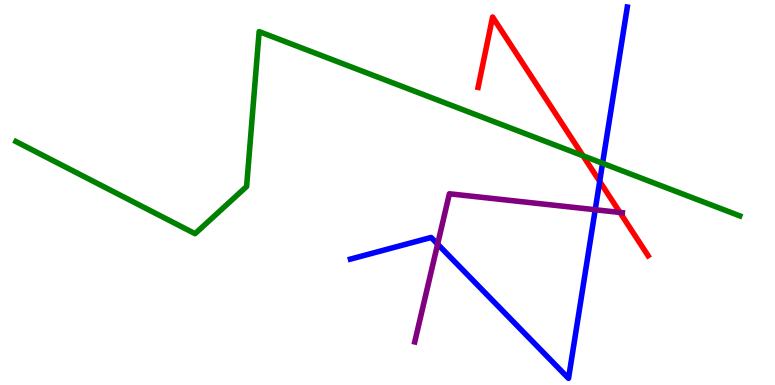[{'lines': ['blue', 'red'], 'intersections': [{'x': 7.74, 'y': 5.29}]}, {'lines': ['green', 'red'], 'intersections': [{'x': 7.52, 'y': 5.95}]}, {'lines': ['purple', 'red'], 'intersections': [{'x': 8.0, 'y': 4.48}]}, {'lines': ['blue', 'green'], 'intersections': [{'x': 7.78, 'y': 5.76}]}, {'lines': ['blue', 'purple'], 'intersections': [{'x': 5.65, 'y': 3.66}, {'x': 7.68, 'y': 4.55}]}, {'lines': ['green', 'purple'], 'intersections': []}]